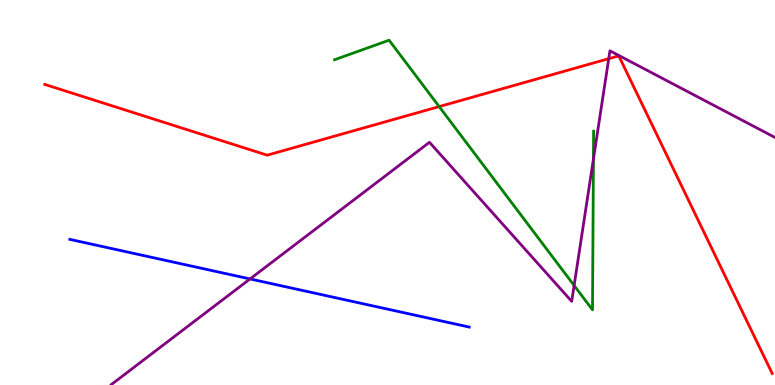[{'lines': ['blue', 'red'], 'intersections': []}, {'lines': ['green', 'red'], 'intersections': [{'x': 5.67, 'y': 7.23}]}, {'lines': ['purple', 'red'], 'intersections': [{'x': 7.85, 'y': 8.48}]}, {'lines': ['blue', 'green'], 'intersections': []}, {'lines': ['blue', 'purple'], 'intersections': [{'x': 3.23, 'y': 2.75}]}, {'lines': ['green', 'purple'], 'intersections': [{'x': 7.41, 'y': 2.58}, {'x': 7.66, 'y': 5.87}]}]